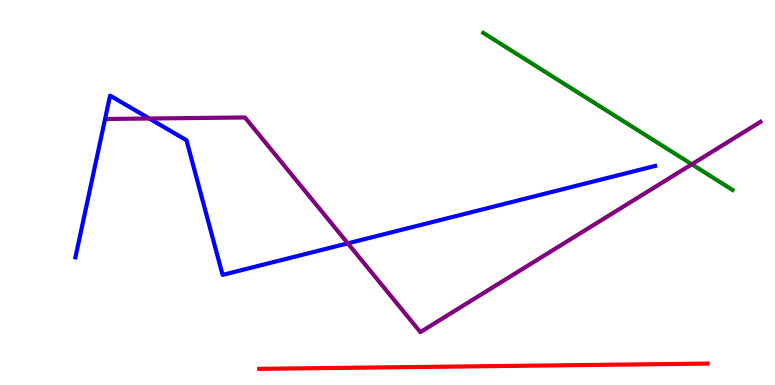[{'lines': ['blue', 'red'], 'intersections': []}, {'lines': ['green', 'red'], 'intersections': []}, {'lines': ['purple', 'red'], 'intersections': []}, {'lines': ['blue', 'green'], 'intersections': []}, {'lines': ['blue', 'purple'], 'intersections': [{'x': 1.93, 'y': 6.92}, {'x': 4.49, 'y': 3.68}]}, {'lines': ['green', 'purple'], 'intersections': [{'x': 8.93, 'y': 5.73}]}]